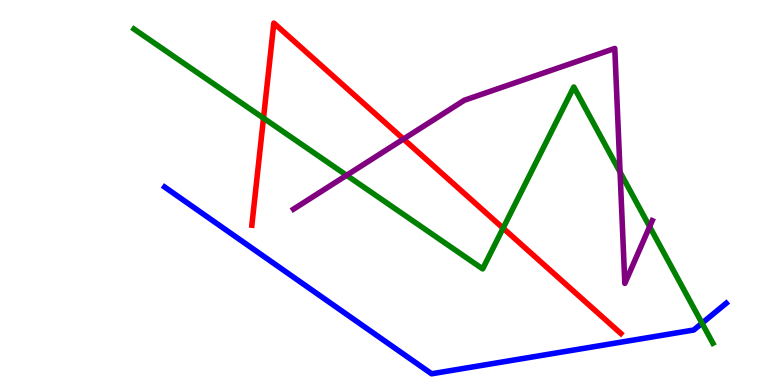[{'lines': ['blue', 'red'], 'intersections': []}, {'lines': ['green', 'red'], 'intersections': [{'x': 3.4, 'y': 6.93}, {'x': 6.49, 'y': 4.07}]}, {'lines': ['purple', 'red'], 'intersections': [{'x': 5.21, 'y': 6.39}]}, {'lines': ['blue', 'green'], 'intersections': [{'x': 9.06, 'y': 1.61}]}, {'lines': ['blue', 'purple'], 'intersections': []}, {'lines': ['green', 'purple'], 'intersections': [{'x': 4.47, 'y': 5.45}, {'x': 8.0, 'y': 5.53}, {'x': 8.38, 'y': 4.11}]}]